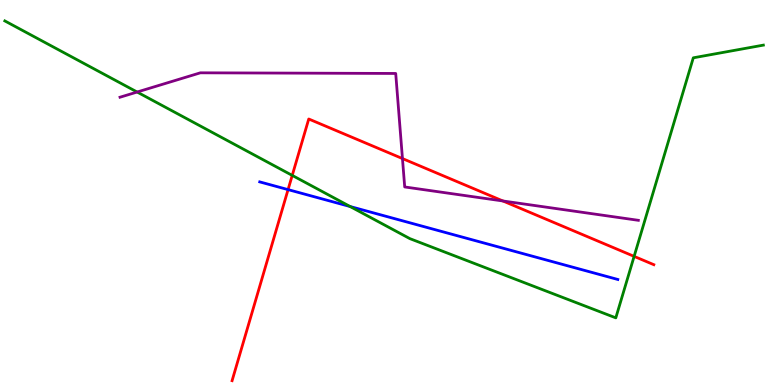[{'lines': ['blue', 'red'], 'intersections': [{'x': 3.72, 'y': 5.08}]}, {'lines': ['green', 'red'], 'intersections': [{'x': 3.77, 'y': 5.44}, {'x': 8.18, 'y': 3.34}]}, {'lines': ['purple', 'red'], 'intersections': [{'x': 5.19, 'y': 5.88}, {'x': 6.49, 'y': 4.78}]}, {'lines': ['blue', 'green'], 'intersections': [{'x': 4.52, 'y': 4.64}]}, {'lines': ['blue', 'purple'], 'intersections': []}, {'lines': ['green', 'purple'], 'intersections': [{'x': 1.77, 'y': 7.61}]}]